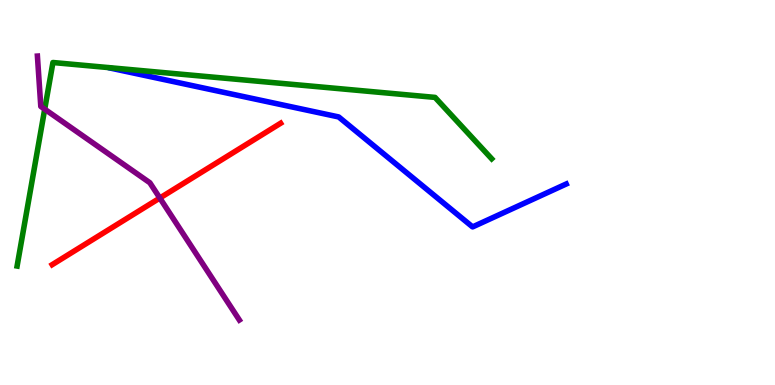[{'lines': ['blue', 'red'], 'intersections': []}, {'lines': ['green', 'red'], 'intersections': []}, {'lines': ['purple', 'red'], 'intersections': [{'x': 2.06, 'y': 4.86}]}, {'lines': ['blue', 'green'], 'intersections': []}, {'lines': ['blue', 'purple'], 'intersections': []}, {'lines': ['green', 'purple'], 'intersections': [{'x': 0.577, 'y': 7.16}]}]